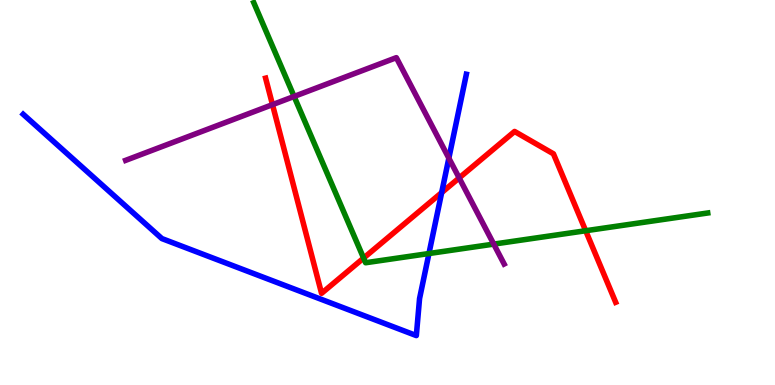[{'lines': ['blue', 'red'], 'intersections': [{'x': 5.7, 'y': 5.0}]}, {'lines': ['green', 'red'], 'intersections': [{'x': 4.69, 'y': 3.3}, {'x': 7.56, 'y': 4.01}]}, {'lines': ['purple', 'red'], 'intersections': [{'x': 3.52, 'y': 7.28}, {'x': 5.92, 'y': 5.38}]}, {'lines': ['blue', 'green'], 'intersections': [{'x': 5.53, 'y': 3.41}]}, {'lines': ['blue', 'purple'], 'intersections': [{'x': 5.79, 'y': 5.89}]}, {'lines': ['green', 'purple'], 'intersections': [{'x': 3.79, 'y': 7.49}, {'x': 6.37, 'y': 3.66}]}]